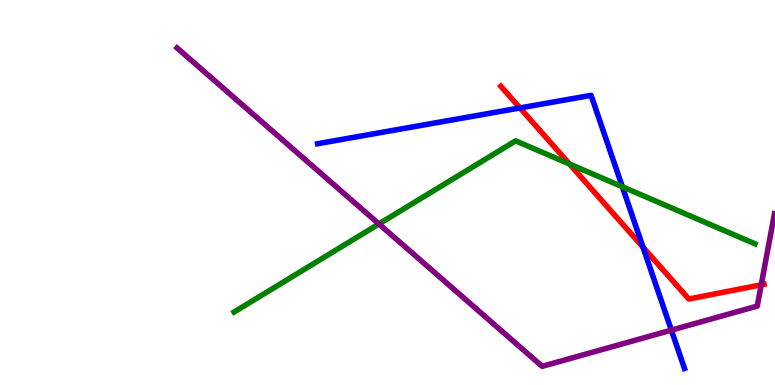[{'lines': ['blue', 'red'], 'intersections': [{'x': 6.71, 'y': 7.2}, {'x': 8.3, 'y': 3.58}]}, {'lines': ['green', 'red'], 'intersections': [{'x': 7.35, 'y': 5.74}]}, {'lines': ['purple', 'red'], 'intersections': [{'x': 9.82, 'y': 2.6}]}, {'lines': ['blue', 'green'], 'intersections': [{'x': 8.03, 'y': 5.15}]}, {'lines': ['blue', 'purple'], 'intersections': [{'x': 8.66, 'y': 1.42}]}, {'lines': ['green', 'purple'], 'intersections': [{'x': 4.89, 'y': 4.18}]}]